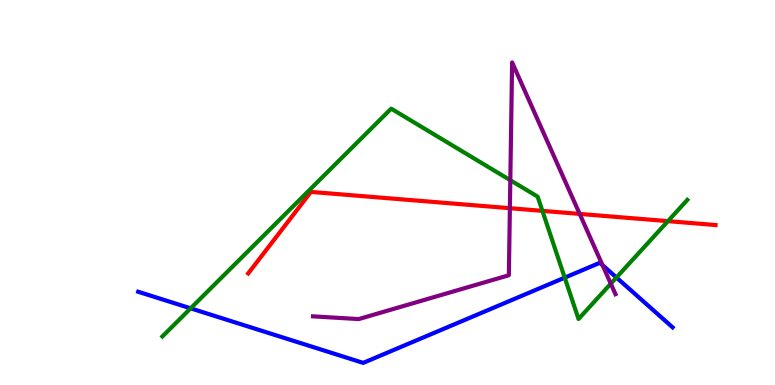[{'lines': ['blue', 'red'], 'intersections': []}, {'lines': ['green', 'red'], 'intersections': [{'x': 7.0, 'y': 4.52}, {'x': 8.62, 'y': 4.26}]}, {'lines': ['purple', 'red'], 'intersections': [{'x': 6.58, 'y': 4.59}, {'x': 7.48, 'y': 4.44}]}, {'lines': ['blue', 'green'], 'intersections': [{'x': 2.46, 'y': 1.99}, {'x': 7.29, 'y': 2.79}, {'x': 7.95, 'y': 2.79}]}, {'lines': ['blue', 'purple'], 'intersections': [{'x': 7.77, 'y': 3.11}]}, {'lines': ['green', 'purple'], 'intersections': [{'x': 6.58, 'y': 5.32}, {'x': 7.88, 'y': 2.63}]}]